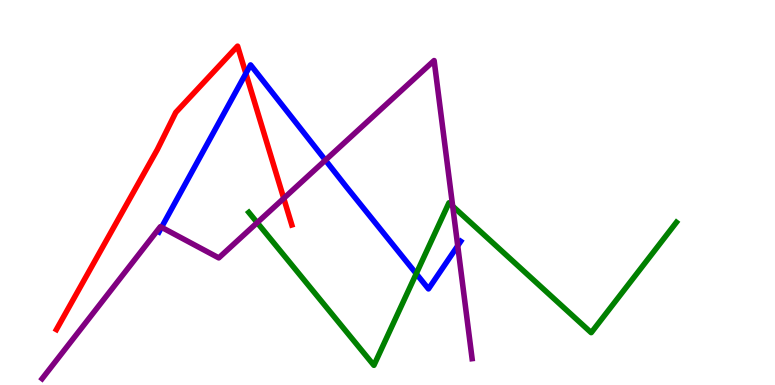[{'lines': ['blue', 'red'], 'intersections': [{'x': 3.17, 'y': 8.09}]}, {'lines': ['green', 'red'], 'intersections': []}, {'lines': ['purple', 'red'], 'intersections': [{'x': 3.66, 'y': 4.85}]}, {'lines': ['blue', 'green'], 'intersections': [{'x': 5.37, 'y': 2.89}]}, {'lines': ['blue', 'purple'], 'intersections': [{'x': 2.08, 'y': 4.1}, {'x': 4.2, 'y': 5.84}, {'x': 5.91, 'y': 3.62}]}, {'lines': ['green', 'purple'], 'intersections': [{'x': 3.32, 'y': 4.22}, {'x': 5.84, 'y': 4.64}]}]